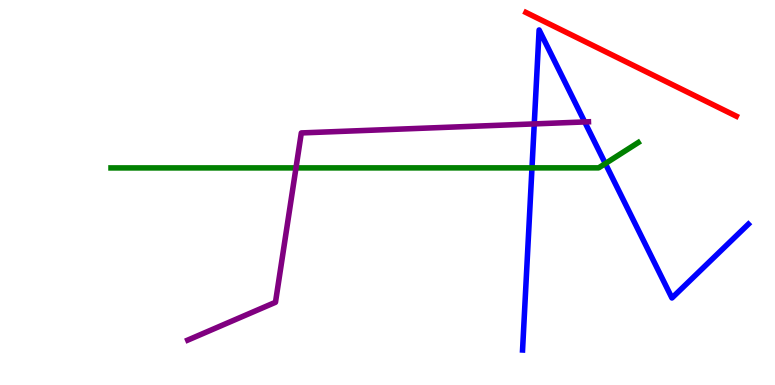[{'lines': ['blue', 'red'], 'intersections': []}, {'lines': ['green', 'red'], 'intersections': []}, {'lines': ['purple', 'red'], 'intersections': []}, {'lines': ['blue', 'green'], 'intersections': [{'x': 6.86, 'y': 5.64}, {'x': 7.81, 'y': 5.75}]}, {'lines': ['blue', 'purple'], 'intersections': [{'x': 6.89, 'y': 6.78}, {'x': 7.54, 'y': 6.83}]}, {'lines': ['green', 'purple'], 'intersections': [{'x': 3.82, 'y': 5.64}]}]